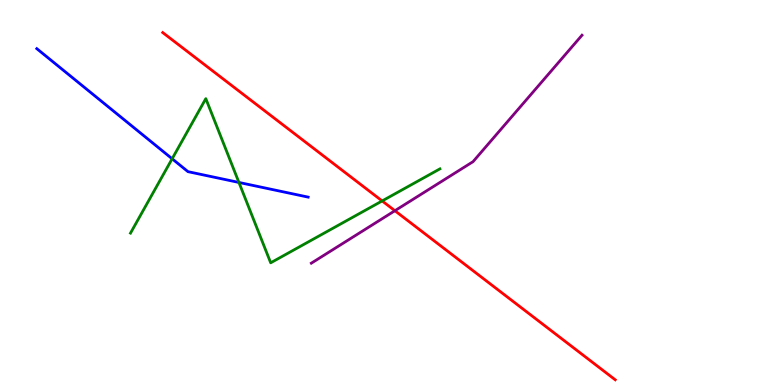[{'lines': ['blue', 'red'], 'intersections': []}, {'lines': ['green', 'red'], 'intersections': [{'x': 4.93, 'y': 4.78}]}, {'lines': ['purple', 'red'], 'intersections': [{'x': 5.1, 'y': 4.53}]}, {'lines': ['blue', 'green'], 'intersections': [{'x': 2.22, 'y': 5.88}, {'x': 3.08, 'y': 5.26}]}, {'lines': ['blue', 'purple'], 'intersections': []}, {'lines': ['green', 'purple'], 'intersections': []}]